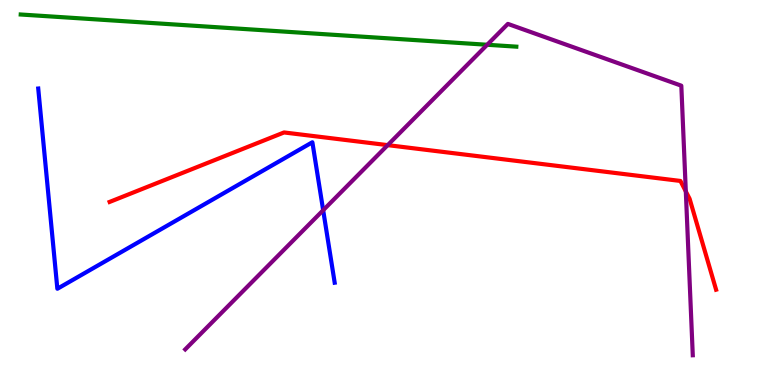[{'lines': ['blue', 'red'], 'intersections': []}, {'lines': ['green', 'red'], 'intersections': []}, {'lines': ['purple', 'red'], 'intersections': [{'x': 5.0, 'y': 6.23}, {'x': 8.85, 'y': 5.03}]}, {'lines': ['blue', 'green'], 'intersections': []}, {'lines': ['blue', 'purple'], 'intersections': [{'x': 4.17, 'y': 4.54}]}, {'lines': ['green', 'purple'], 'intersections': [{'x': 6.29, 'y': 8.84}]}]